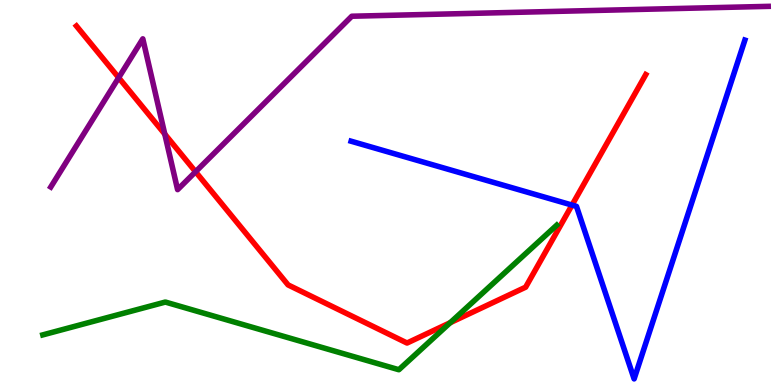[{'lines': ['blue', 'red'], 'intersections': [{'x': 7.38, 'y': 4.67}]}, {'lines': ['green', 'red'], 'intersections': [{'x': 5.81, 'y': 1.62}]}, {'lines': ['purple', 'red'], 'intersections': [{'x': 1.53, 'y': 7.98}, {'x': 2.13, 'y': 6.52}, {'x': 2.52, 'y': 5.54}]}, {'lines': ['blue', 'green'], 'intersections': []}, {'lines': ['blue', 'purple'], 'intersections': []}, {'lines': ['green', 'purple'], 'intersections': []}]